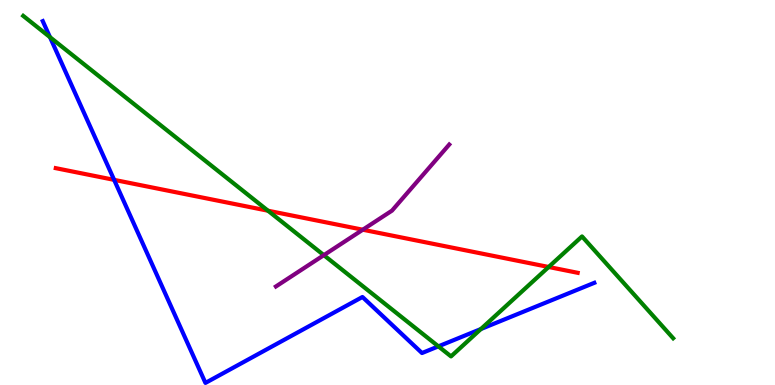[{'lines': ['blue', 'red'], 'intersections': [{'x': 1.47, 'y': 5.33}]}, {'lines': ['green', 'red'], 'intersections': [{'x': 3.46, 'y': 4.53}, {'x': 7.08, 'y': 3.07}]}, {'lines': ['purple', 'red'], 'intersections': [{'x': 4.68, 'y': 4.03}]}, {'lines': ['blue', 'green'], 'intersections': [{'x': 0.645, 'y': 9.03}, {'x': 5.66, 'y': 1.0}, {'x': 6.21, 'y': 1.45}]}, {'lines': ['blue', 'purple'], 'intersections': []}, {'lines': ['green', 'purple'], 'intersections': [{'x': 4.18, 'y': 3.37}]}]